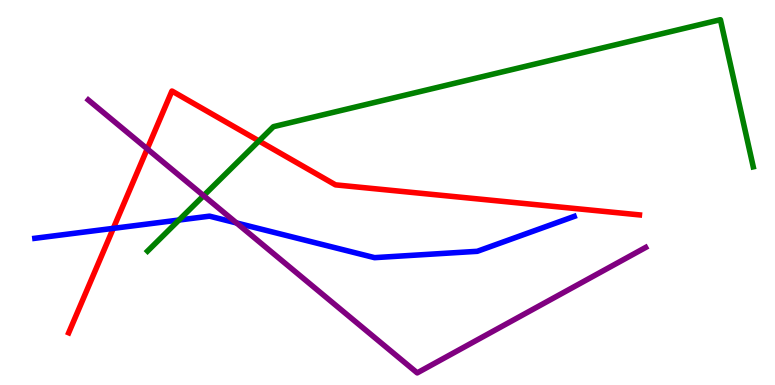[{'lines': ['blue', 'red'], 'intersections': [{'x': 1.46, 'y': 4.07}]}, {'lines': ['green', 'red'], 'intersections': [{'x': 3.34, 'y': 6.34}]}, {'lines': ['purple', 'red'], 'intersections': [{'x': 1.9, 'y': 6.13}]}, {'lines': ['blue', 'green'], 'intersections': [{'x': 2.31, 'y': 4.28}]}, {'lines': ['blue', 'purple'], 'intersections': [{'x': 3.05, 'y': 4.21}]}, {'lines': ['green', 'purple'], 'intersections': [{'x': 2.63, 'y': 4.92}]}]